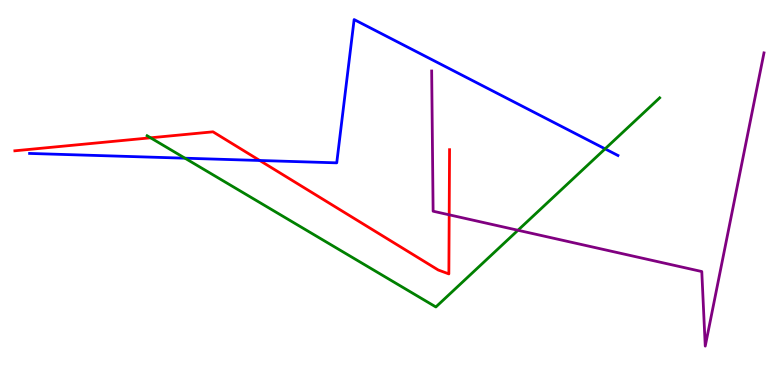[{'lines': ['blue', 'red'], 'intersections': [{'x': 3.35, 'y': 5.83}]}, {'lines': ['green', 'red'], 'intersections': [{'x': 1.94, 'y': 6.42}]}, {'lines': ['purple', 'red'], 'intersections': [{'x': 5.8, 'y': 4.42}]}, {'lines': ['blue', 'green'], 'intersections': [{'x': 2.39, 'y': 5.89}, {'x': 7.81, 'y': 6.13}]}, {'lines': ['blue', 'purple'], 'intersections': []}, {'lines': ['green', 'purple'], 'intersections': [{'x': 6.68, 'y': 4.02}]}]